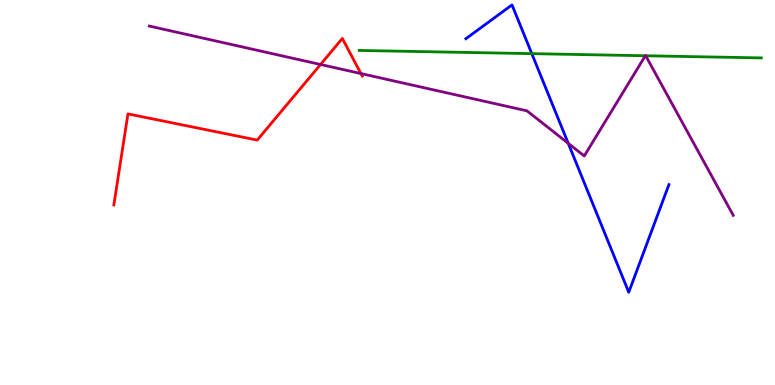[{'lines': ['blue', 'red'], 'intersections': []}, {'lines': ['green', 'red'], 'intersections': []}, {'lines': ['purple', 'red'], 'intersections': [{'x': 4.14, 'y': 8.32}, {'x': 4.66, 'y': 8.09}]}, {'lines': ['blue', 'green'], 'intersections': [{'x': 6.86, 'y': 8.61}]}, {'lines': ['blue', 'purple'], 'intersections': [{'x': 7.33, 'y': 6.28}]}, {'lines': ['green', 'purple'], 'intersections': [{'x': 8.33, 'y': 8.55}, {'x': 8.33, 'y': 8.55}]}]